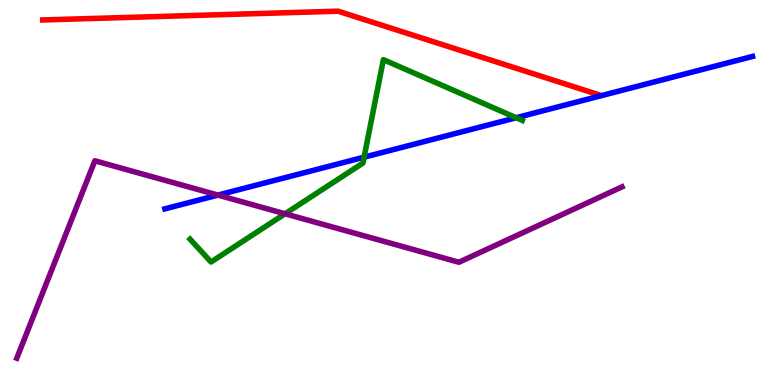[{'lines': ['blue', 'red'], 'intersections': []}, {'lines': ['green', 'red'], 'intersections': []}, {'lines': ['purple', 'red'], 'intersections': []}, {'lines': ['blue', 'green'], 'intersections': [{'x': 4.7, 'y': 5.92}, {'x': 6.66, 'y': 6.94}]}, {'lines': ['blue', 'purple'], 'intersections': [{'x': 2.81, 'y': 4.93}]}, {'lines': ['green', 'purple'], 'intersections': [{'x': 3.68, 'y': 4.45}]}]